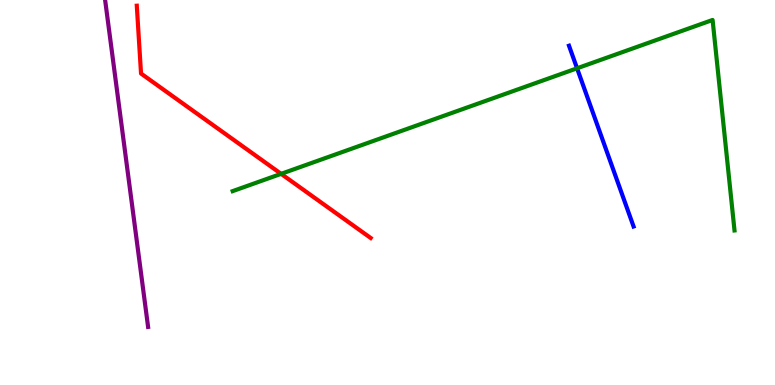[{'lines': ['blue', 'red'], 'intersections': []}, {'lines': ['green', 'red'], 'intersections': [{'x': 3.63, 'y': 5.48}]}, {'lines': ['purple', 'red'], 'intersections': []}, {'lines': ['blue', 'green'], 'intersections': [{'x': 7.45, 'y': 8.23}]}, {'lines': ['blue', 'purple'], 'intersections': []}, {'lines': ['green', 'purple'], 'intersections': []}]